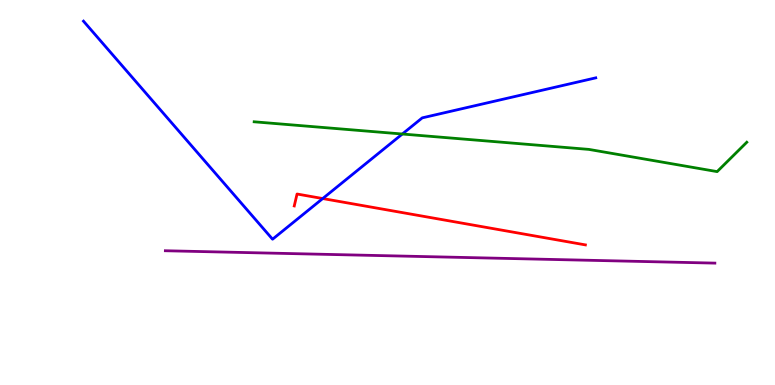[{'lines': ['blue', 'red'], 'intersections': [{'x': 4.16, 'y': 4.84}]}, {'lines': ['green', 'red'], 'intersections': []}, {'lines': ['purple', 'red'], 'intersections': []}, {'lines': ['blue', 'green'], 'intersections': [{'x': 5.19, 'y': 6.52}]}, {'lines': ['blue', 'purple'], 'intersections': []}, {'lines': ['green', 'purple'], 'intersections': []}]